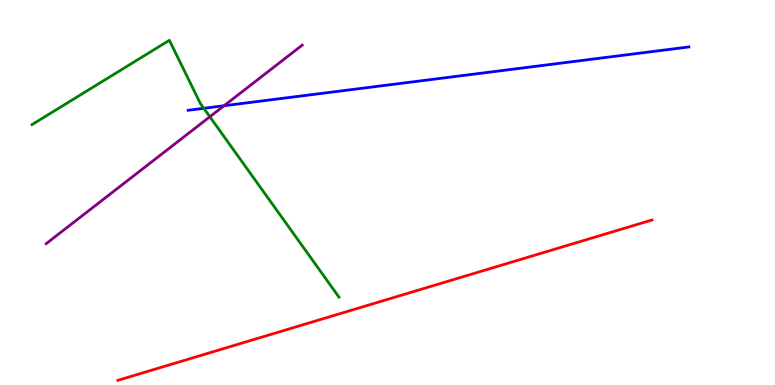[{'lines': ['blue', 'red'], 'intersections': []}, {'lines': ['green', 'red'], 'intersections': []}, {'lines': ['purple', 'red'], 'intersections': []}, {'lines': ['blue', 'green'], 'intersections': [{'x': 2.63, 'y': 7.19}]}, {'lines': ['blue', 'purple'], 'intersections': [{'x': 2.89, 'y': 7.25}]}, {'lines': ['green', 'purple'], 'intersections': [{'x': 2.71, 'y': 6.97}]}]